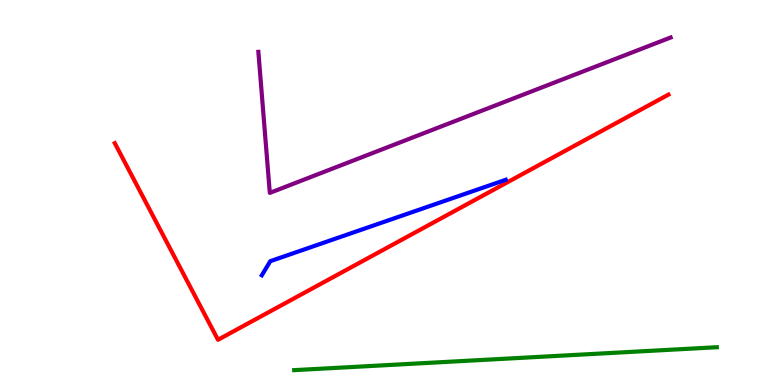[{'lines': ['blue', 'red'], 'intersections': []}, {'lines': ['green', 'red'], 'intersections': []}, {'lines': ['purple', 'red'], 'intersections': []}, {'lines': ['blue', 'green'], 'intersections': []}, {'lines': ['blue', 'purple'], 'intersections': []}, {'lines': ['green', 'purple'], 'intersections': []}]